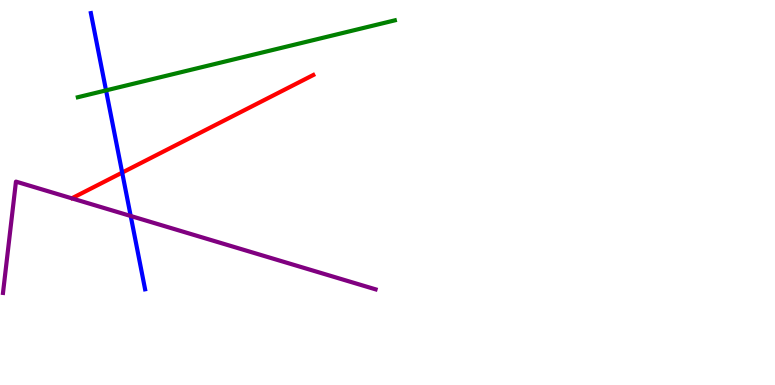[{'lines': ['blue', 'red'], 'intersections': [{'x': 1.58, 'y': 5.52}]}, {'lines': ['green', 'red'], 'intersections': []}, {'lines': ['purple', 'red'], 'intersections': []}, {'lines': ['blue', 'green'], 'intersections': [{'x': 1.37, 'y': 7.65}]}, {'lines': ['blue', 'purple'], 'intersections': [{'x': 1.69, 'y': 4.39}]}, {'lines': ['green', 'purple'], 'intersections': []}]